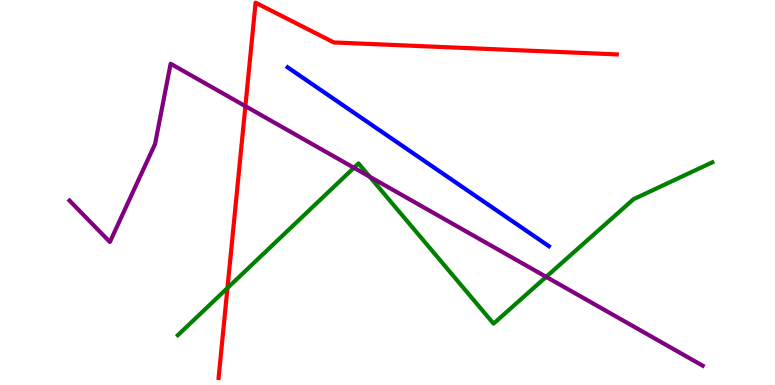[{'lines': ['blue', 'red'], 'intersections': []}, {'lines': ['green', 'red'], 'intersections': [{'x': 2.93, 'y': 2.52}]}, {'lines': ['purple', 'red'], 'intersections': [{'x': 3.17, 'y': 7.24}]}, {'lines': ['blue', 'green'], 'intersections': []}, {'lines': ['blue', 'purple'], 'intersections': []}, {'lines': ['green', 'purple'], 'intersections': [{'x': 4.57, 'y': 5.64}, {'x': 4.77, 'y': 5.41}, {'x': 7.05, 'y': 2.81}]}]